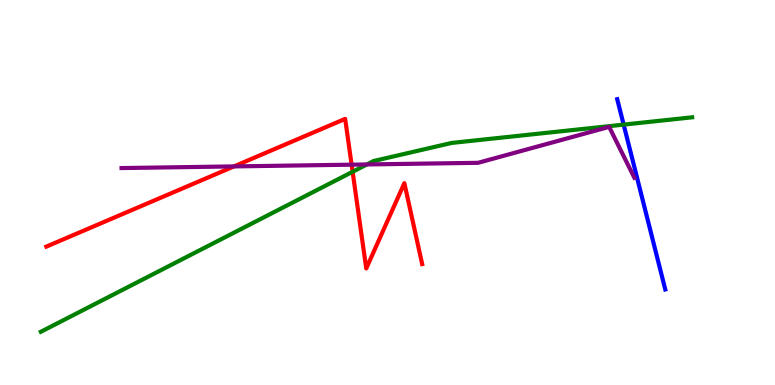[{'lines': ['blue', 'red'], 'intersections': []}, {'lines': ['green', 'red'], 'intersections': [{'x': 4.55, 'y': 5.54}]}, {'lines': ['purple', 'red'], 'intersections': [{'x': 3.02, 'y': 5.68}, {'x': 4.54, 'y': 5.72}]}, {'lines': ['blue', 'green'], 'intersections': [{'x': 8.05, 'y': 6.76}]}, {'lines': ['blue', 'purple'], 'intersections': []}, {'lines': ['green', 'purple'], 'intersections': [{'x': 4.73, 'y': 5.73}]}]